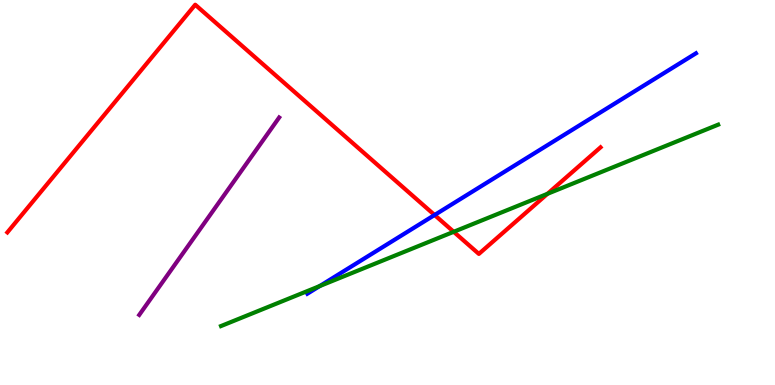[{'lines': ['blue', 'red'], 'intersections': [{'x': 5.61, 'y': 4.42}]}, {'lines': ['green', 'red'], 'intersections': [{'x': 5.85, 'y': 3.98}, {'x': 7.06, 'y': 4.97}]}, {'lines': ['purple', 'red'], 'intersections': []}, {'lines': ['blue', 'green'], 'intersections': [{'x': 4.12, 'y': 2.57}]}, {'lines': ['blue', 'purple'], 'intersections': []}, {'lines': ['green', 'purple'], 'intersections': []}]